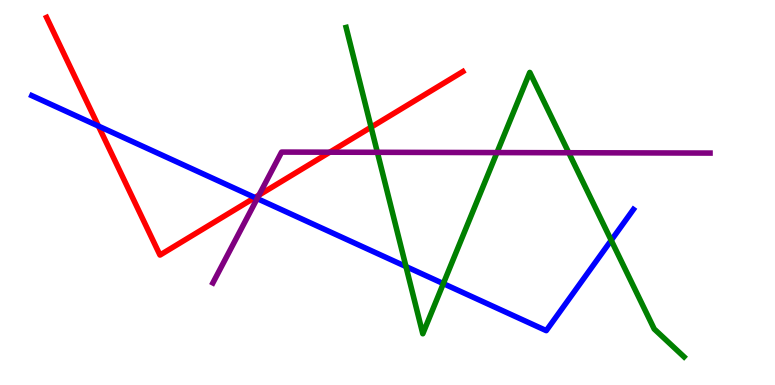[{'lines': ['blue', 'red'], 'intersections': [{'x': 1.27, 'y': 6.73}, {'x': 3.29, 'y': 4.87}]}, {'lines': ['green', 'red'], 'intersections': [{'x': 4.79, 'y': 6.7}]}, {'lines': ['purple', 'red'], 'intersections': [{'x': 3.34, 'y': 4.93}, {'x': 4.26, 'y': 6.05}]}, {'lines': ['blue', 'green'], 'intersections': [{'x': 5.24, 'y': 3.08}, {'x': 5.72, 'y': 2.63}, {'x': 7.89, 'y': 3.76}]}, {'lines': ['blue', 'purple'], 'intersections': [{'x': 3.32, 'y': 4.84}]}, {'lines': ['green', 'purple'], 'intersections': [{'x': 4.87, 'y': 6.04}, {'x': 6.41, 'y': 6.04}, {'x': 7.34, 'y': 6.03}]}]